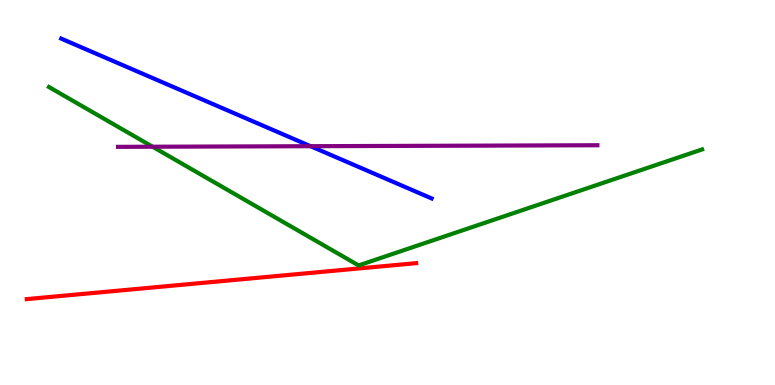[{'lines': ['blue', 'red'], 'intersections': []}, {'lines': ['green', 'red'], 'intersections': []}, {'lines': ['purple', 'red'], 'intersections': []}, {'lines': ['blue', 'green'], 'intersections': []}, {'lines': ['blue', 'purple'], 'intersections': [{'x': 4.01, 'y': 6.2}]}, {'lines': ['green', 'purple'], 'intersections': [{'x': 1.97, 'y': 6.19}]}]